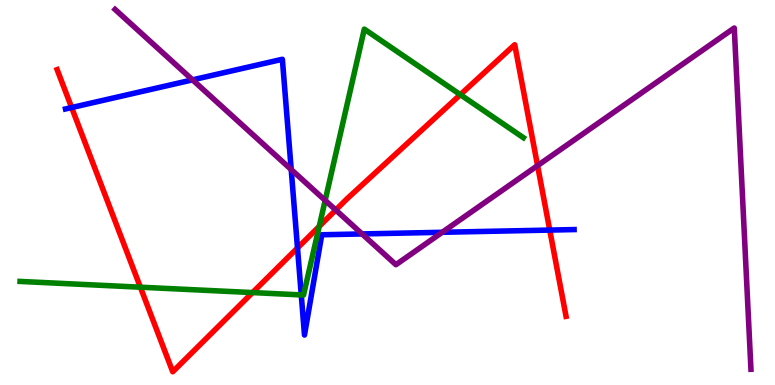[{'lines': ['blue', 'red'], 'intersections': [{'x': 0.924, 'y': 7.21}, {'x': 3.84, 'y': 3.56}, {'x': 7.09, 'y': 4.02}]}, {'lines': ['green', 'red'], 'intersections': [{'x': 1.81, 'y': 2.54}, {'x': 3.26, 'y': 2.4}, {'x': 4.12, 'y': 4.12}, {'x': 5.94, 'y': 7.54}]}, {'lines': ['purple', 'red'], 'intersections': [{'x': 4.33, 'y': 4.55}, {'x': 6.94, 'y': 5.7}]}, {'lines': ['blue', 'green'], 'intersections': [{'x': 3.89, 'y': 2.34}]}, {'lines': ['blue', 'purple'], 'intersections': [{'x': 2.48, 'y': 7.93}, {'x': 3.76, 'y': 5.6}, {'x': 4.67, 'y': 3.92}, {'x': 5.71, 'y': 3.97}]}, {'lines': ['green', 'purple'], 'intersections': [{'x': 4.2, 'y': 4.79}]}]